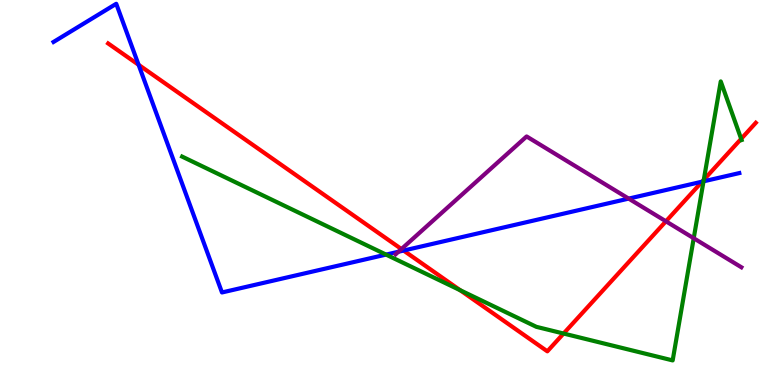[{'lines': ['blue', 'red'], 'intersections': [{'x': 1.79, 'y': 8.32}, {'x': 5.21, 'y': 3.49}, {'x': 9.06, 'y': 5.28}]}, {'lines': ['green', 'red'], 'intersections': [{'x': 5.94, 'y': 2.46}, {'x': 7.27, 'y': 1.34}, {'x': 9.08, 'y': 5.33}, {'x': 9.56, 'y': 6.39}]}, {'lines': ['purple', 'red'], 'intersections': [{'x': 5.18, 'y': 3.53}, {'x': 8.59, 'y': 4.25}]}, {'lines': ['blue', 'green'], 'intersections': [{'x': 4.98, 'y': 3.39}, {'x': 9.08, 'y': 5.29}]}, {'lines': ['blue', 'purple'], 'intersections': [{'x': 5.14, 'y': 3.46}, {'x': 8.11, 'y': 4.84}]}, {'lines': ['green', 'purple'], 'intersections': [{'x': 8.95, 'y': 3.81}]}]